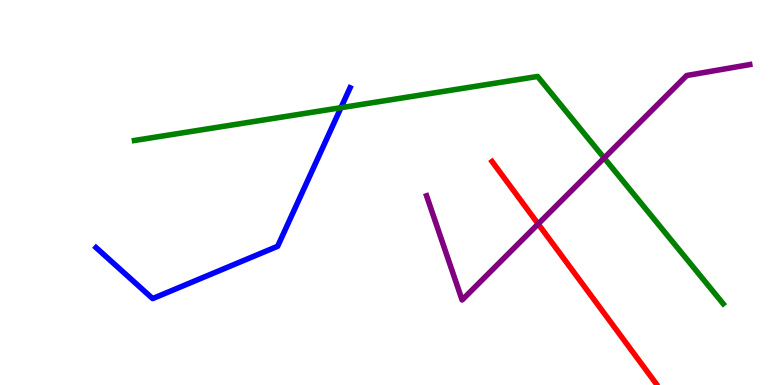[{'lines': ['blue', 'red'], 'intersections': []}, {'lines': ['green', 'red'], 'intersections': []}, {'lines': ['purple', 'red'], 'intersections': [{'x': 6.94, 'y': 4.18}]}, {'lines': ['blue', 'green'], 'intersections': [{'x': 4.4, 'y': 7.2}]}, {'lines': ['blue', 'purple'], 'intersections': []}, {'lines': ['green', 'purple'], 'intersections': [{'x': 7.8, 'y': 5.9}]}]